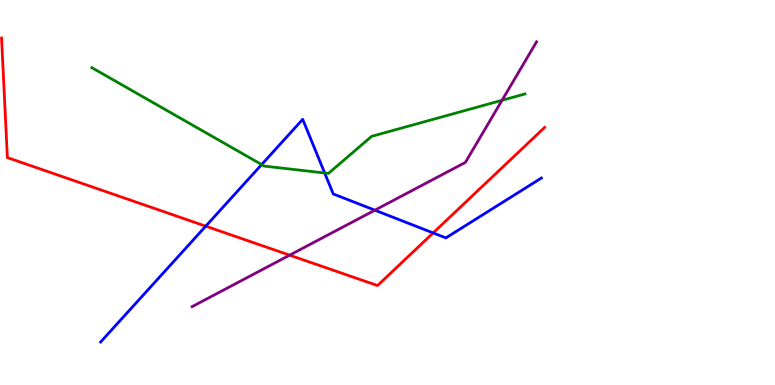[{'lines': ['blue', 'red'], 'intersections': [{'x': 2.65, 'y': 4.13}, {'x': 5.59, 'y': 3.95}]}, {'lines': ['green', 'red'], 'intersections': []}, {'lines': ['purple', 'red'], 'intersections': [{'x': 3.74, 'y': 3.37}]}, {'lines': ['blue', 'green'], 'intersections': [{'x': 3.38, 'y': 5.73}, {'x': 4.19, 'y': 5.51}]}, {'lines': ['blue', 'purple'], 'intersections': [{'x': 4.84, 'y': 4.54}]}, {'lines': ['green', 'purple'], 'intersections': [{'x': 6.48, 'y': 7.4}]}]